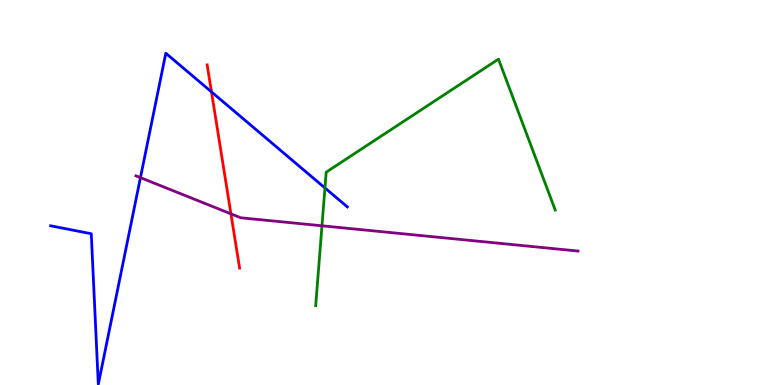[{'lines': ['blue', 'red'], 'intersections': [{'x': 2.73, 'y': 7.61}]}, {'lines': ['green', 'red'], 'intersections': []}, {'lines': ['purple', 'red'], 'intersections': [{'x': 2.98, 'y': 4.45}]}, {'lines': ['blue', 'green'], 'intersections': [{'x': 4.19, 'y': 5.12}]}, {'lines': ['blue', 'purple'], 'intersections': [{'x': 1.81, 'y': 5.39}]}, {'lines': ['green', 'purple'], 'intersections': [{'x': 4.15, 'y': 4.14}]}]